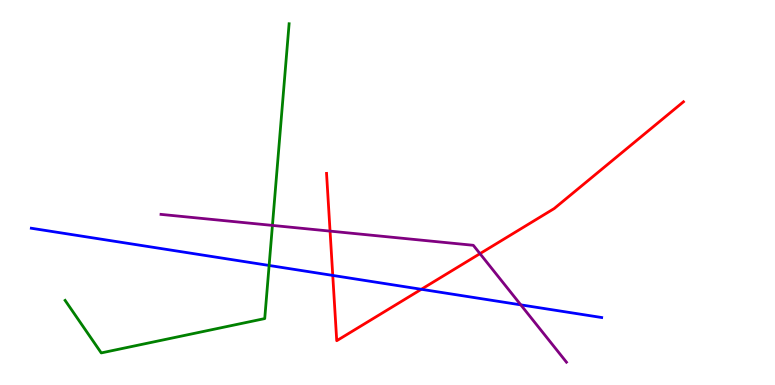[{'lines': ['blue', 'red'], 'intersections': [{'x': 4.29, 'y': 2.85}, {'x': 5.44, 'y': 2.49}]}, {'lines': ['green', 'red'], 'intersections': []}, {'lines': ['purple', 'red'], 'intersections': [{'x': 4.26, 'y': 4.0}, {'x': 6.19, 'y': 3.41}]}, {'lines': ['blue', 'green'], 'intersections': [{'x': 3.47, 'y': 3.1}]}, {'lines': ['blue', 'purple'], 'intersections': [{'x': 6.72, 'y': 2.08}]}, {'lines': ['green', 'purple'], 'intersections': [{'x': 3.52, 'y': 4.15}]}]